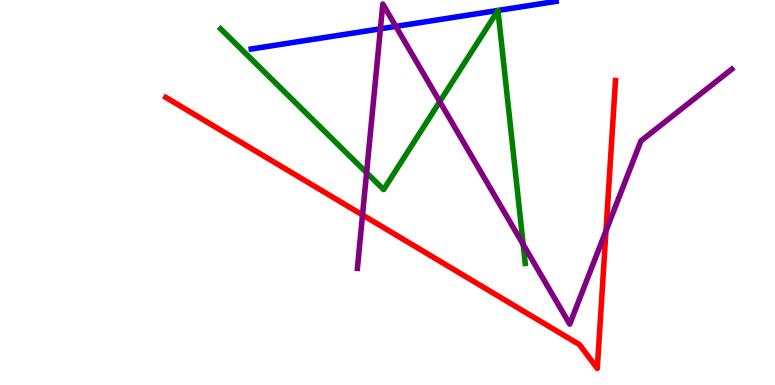[{'lines': ['blue', 'red'], 'intersections': []}, {'lines': ['green', 'red'], 'intersections': []}, {'lines': ['purple', 'red'], 'intersections': [{'x': 4.68, 'y': 4.42}, {'x': 7.82, 'y': 4.0}]}, {'lines': ['blue', 'green'], 'intersections': []}, {'lines': ['blue', 'purple'], 'intersections': [{'x': 4.91, 'y': 9.25}, {'x': 5.11, 'y': 9.31}]}, {'lines': ['green', 'purple'], 'intersections': [{'x': 4.73, 'y': 5.51}, {'x': 5.67, 'y': 7.36}, {'x': 6.75, 'y': 3.65}]}]